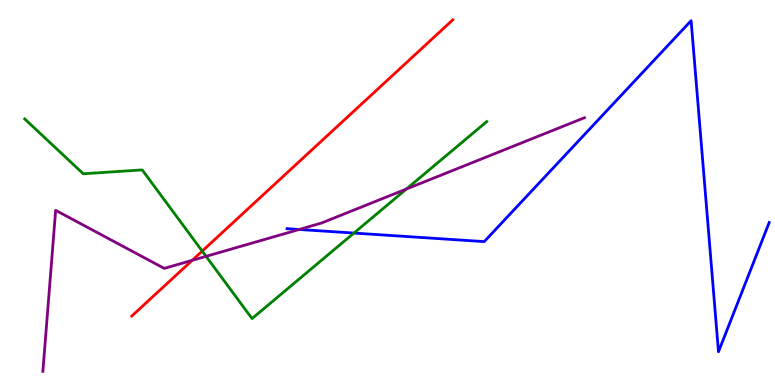[{'lines': ['blue', 'red'], 'intersections': []}, {'lines': ['green', 'red'], 'intersections': [{'x': 2.61, 'y': 3.48}]}, {'lines': ['purple', 'red'], 'intersections': [{'x': 2.48, 'y': 3.24}]}, {'lines': ['blue', 'green'], 'intersections': [{'x': 4.57, 'y': 3.95}]}, {'lines': ['blue', 'purple'], 'intersections': [{'x': 3.86, 'y': 4.04}]}, {'lines': ['green', 'purple'], 'intersections': [{'x': 2.66, 'y': 3.34}, {'x': 5.24, 'y': 5.09}]}]